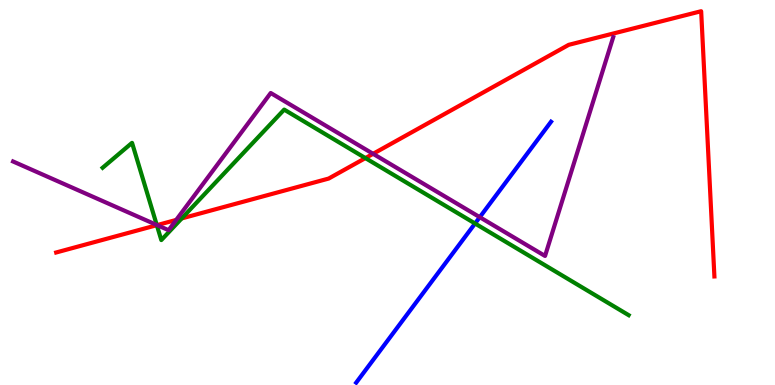[{'lines': ['blue', 'red'], 'intersections': []}, {'lines': ['green', 'red'], 'intersections': [{'x': 2.02, 'y': 4.15}, {'x': 2.34, 'y': 4.33}, {'x': 4.72, 'y': 5.89}]}, {'lines': ['purple', 'red'], 'intersections': [{'x': 2.03, 'y': 4.15}, {'x': 2.27, 'y': 4.29}, {'x': 4.81, 'y': 6.0}]}, {'lines': ['blue', 'green'], 'intersections': [{'x': 6.13, 'y': 4.19}]}, {'lines': ['blue', 'purple'], 'intersections': [{'x': 6.19, 'y': 4.36}]}, {'lines': ['green', 'purple'], 'intersections': [{'x': 2.02, 'y': 4.16}]}]